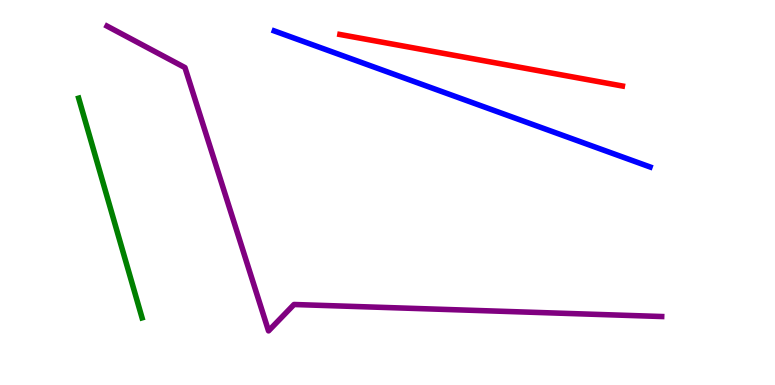[{'lines': ['blue', 'red'], 'intersections': []}, {'lines': ['green', 'red'], 'intersections': []}, {'lines': ['purple', 'red'], 'intersections': []}, {'lines': ['blue', 'green'], 'intersections': []}, {'lines': ['blue', 'purple'], 'intersections': []}, {'lines': ['green', 'purple'], 'intersections': []}]